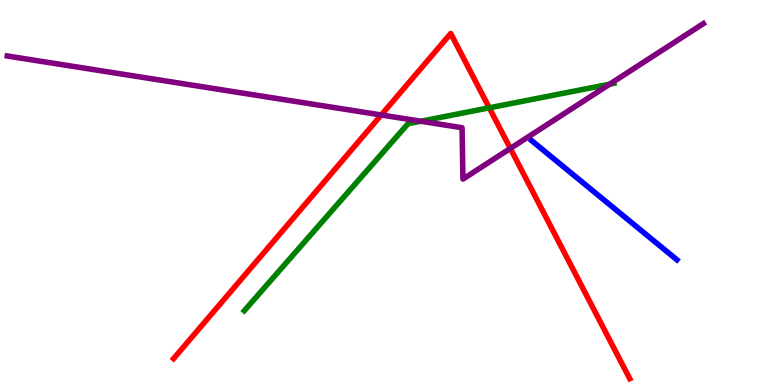[{'lines': ['blue', 'red'], 'intersections': []}, {'lines': ['green', 'red'], 'intersections': [{'x': 6.31, 'y': 7.2}]}, {'lines': ['purple', 'red'], 'intersections': [{'x': 4.92, 'y': 7.01}, {'x': 6.58, 'y': 6.14}]}, {'lines': ['blue', 'green'], 'intersections': []}, {'lines': ['blue', 'purple'], 'intersections': []}, {'lines': ['green', 'purple'], 'intersections': [{'x': 5.43, 'y': 6.85}, {'x': 7.87, 'y': 7.81}]}]